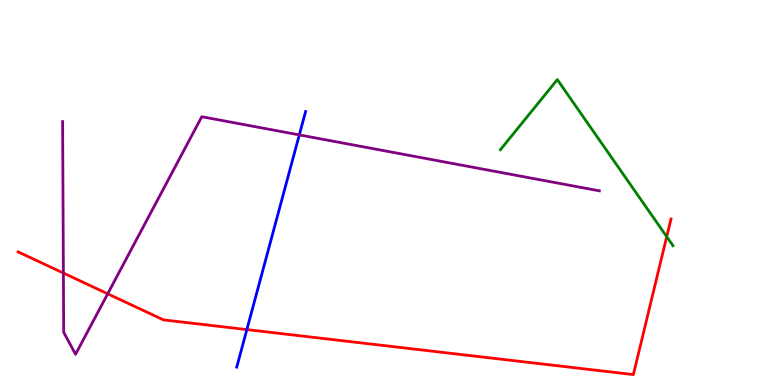[{'lines': ['blue', 'red'], 'intersections': [{'x': 3.19, 'y': 1.44}]}, {'lines': ['green', 'red'], 'intersections': [{'x': 8.6, 'y': 3.85}]}, {'lines': ['purple', 'red'], 'intersections': [{'x': 0.818, 'y': 2.91}, {'x': 1.39, 'y': 2.37}]}, {'lines': ['blue', 'green'], 'intersections': []}, {'lines': ['blue', 'purple'], 'intersections': [{'x': 3.86, 'y': 6.5}]}, {'lines': ['green', 'purple'], 'intersections': []}]